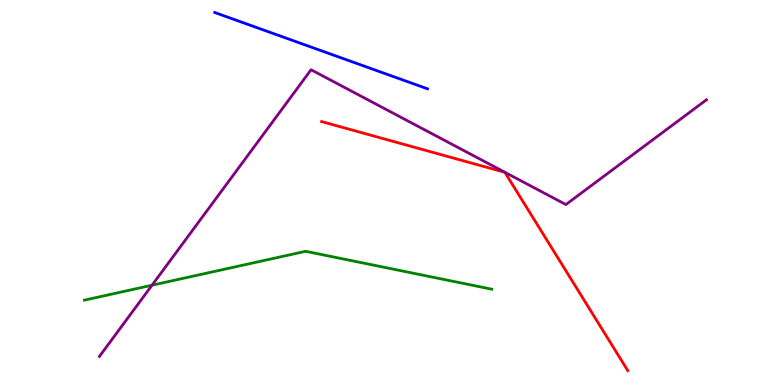[{'lines': ['blue', 'red'], 'intersections': []}, {'lines': ['green', 'red'], 'intersections': []}, {'lines': ['purple', 'red'], 'intersections': []}, {'lines': ['blue', 'green'], 'intersections': []}, {'lines': ['blue', 'purple'], 'intersections': []}, {'lines': ['green', 'purple'], 'intersections': [{'x': 1.96, 'y': 2.59}]}]